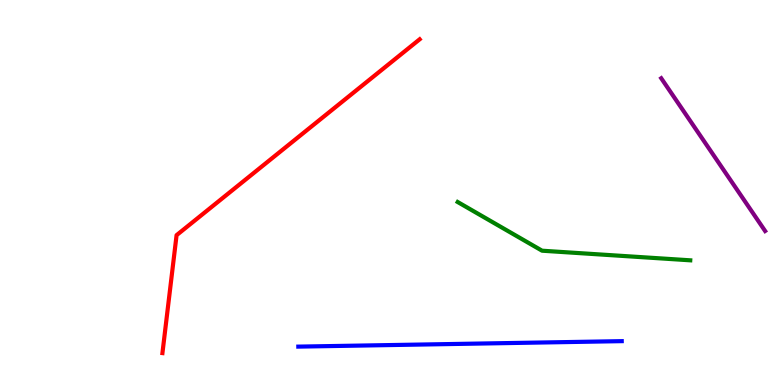[{'lines': ['blue', 'red'], 'intersections': []}, {'lines': ['green', 'red'], 'intersections': []}, {'lines': ['purple', 'red'], 'intersections': []}, {'lines': ['blue', 'green'], 'intersections': []}, {'lines': ['blue', 'purple'], 'intersections': []}, {'lines': ['green', 'purple'], 'intersections': []}]